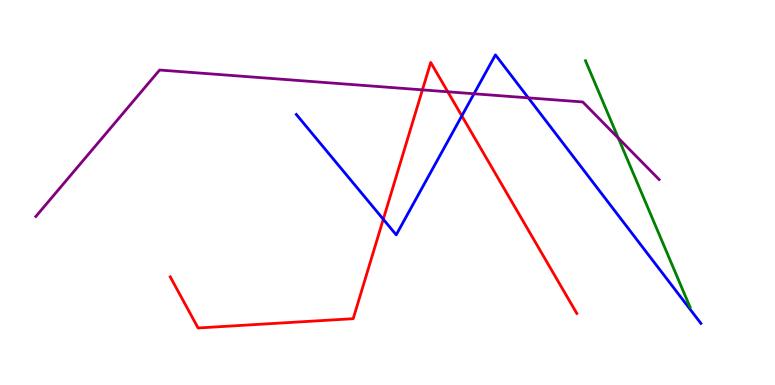[{'lines': ['blue', 'red'], 'intersections': [{'x': 4.95, 'y': 4.31}, {'x': 5.96, 'y': 6.99}]}, {'lines': ['green', 'red'], 'intersections': []}, {'lines': ['purple', 'red'], 'intersections': [{'x': 5.45, 'y': 7.67}, {'x': 5.78, 'y': 7.62}]}, {'lines': ['blue', 'green'], 'intersections': []}, {'lines': ['blue', 'purple'], 'intersections': [{'x': 6.12, 'y': 7.56}, {'x': 6.82, 'y': 7.46}]}, {'lines': ['green', 'purple'], 'intersections': [{'x': 7.98, 'y': 6.41}]}]